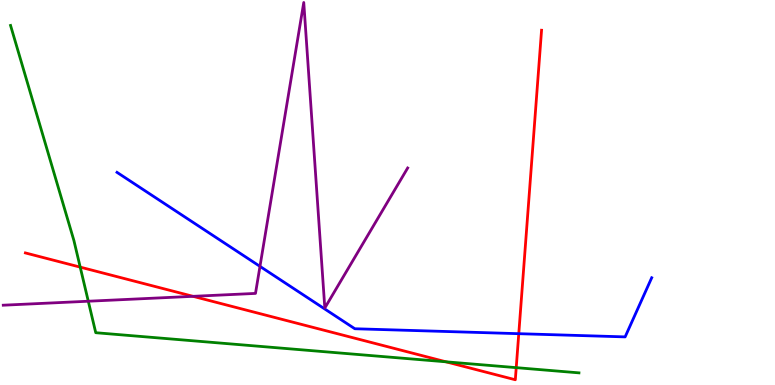[{'lines': ['blue', 'red'], 'intersections': [{'x': 6.69, 'y': 1.33}]}, {'lines': ['green', 'red'], 'intersections': [{'x': 1.03, 'y': 3.06}, {'x': 5.75, 'y': 0.602}, {'x': 6.66, 'y': 0.451}]}, {'lines': ['purple', 'red'], 'intersections': [{'x': 2.49, 'y': 2.3}]}, {'lines': ['blue', 'green'], 'intersections': []}, {'lines': ['blue', 'purple'], 'intersections': [{'x': 3.35, 'y': 3.08}]}, {'lines': ['green', 'purple'], 'intersections': [{'x': 1.14, 'y': 2.18}]}]